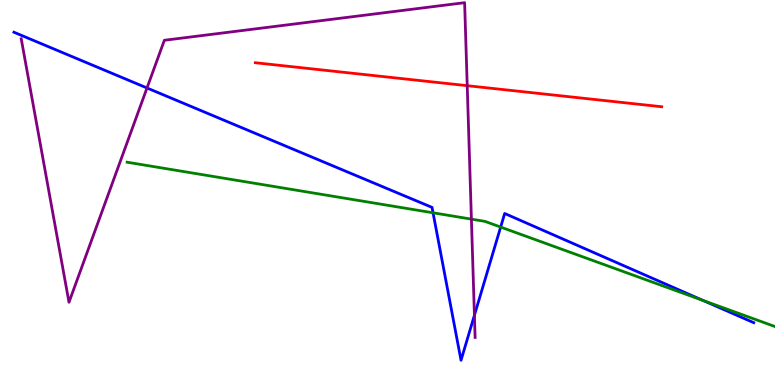[{'lines': ['blue', 'red'], 'intersections': []}, {'lines': ['green', 'red'], 'intersections': []}, {'lines': ['purple', 'red'], 'intersections': [{'x': 6.03, 'y': 7.77}]}, {'lines': ['blue', 'green'], 'intersections': [{'x': 5.59, 'y': 4.47}, {'x': 6.46, 'y': 4.1}, {'x': 9.07, 'y': 2.2}]}, {'lines': ['blue', 'purple'], 'intersections': [{'x': 1.9, 'y': 7.71}, {'x': 6.12, 'y': 1.81}]}, {'lines': ['green', 'purple'], 'intersections': [{'x': 6.08, 'y': 4.31}]}]